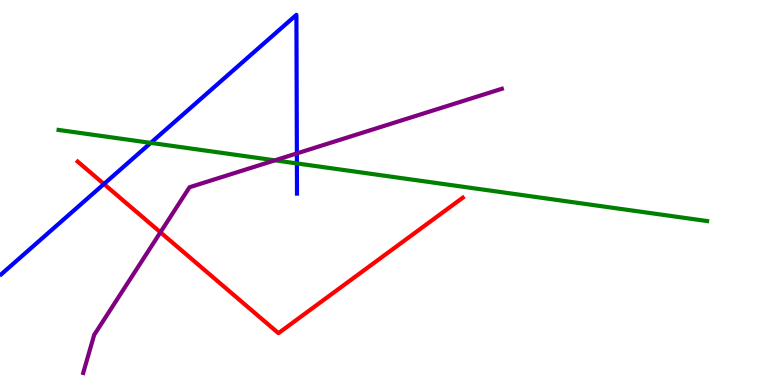[{'lines': ['blue', 'red'], 'intersections': [{'x': 1.34, 'y': 5.22}]}, {'lines': ['green', 'red'], 'intersections': []}, {'lines': ['purple', 'red'], 'intersections': [{'x': 2.07, 'y': 3.97}]}, {'lines': ['blue', 'green'], 'intersections': [{'x': 1.95, 'y': 6.29}, {'x': 3.83, 'y': 5.76}]}, {'lines': ['blue', 'purple'], 'intersections': [{'x': 3.83, 'y': 6.02}]}, {'lines': ['green', 'purple'], 'intersections': [{'x': 3.55, 'y': 5.84}]}]